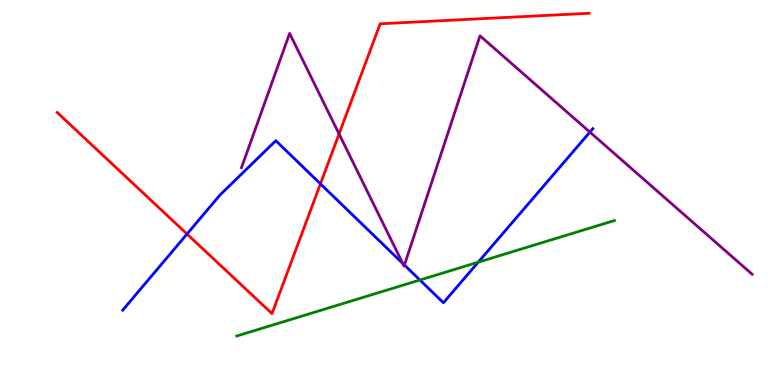[{'lines': ['blue', 'red'], 'intersections': [{'x': 2.41, 'y': 3.92}, {'x': 4.13, 'y': 5.22}]}, {'lines': ['green', 'red'], 'intersections': []}, {'lines': ['purple', 'red'], 'intersections': [{'x': 4.37, 'y': 6.52}]}, {'lines': ['blue', 'green'], 'intersections': [{'x': 5.42, 'y': 2.73}, {'x': 6.17, 'y': 3.19}]}, {'lines': ['blue', 'purple'], 'intersections': [{'x': 5.2, 'y': 3.16}, {'x': 5.22, 'y': 3.12}, {'x': 7.61, 'y': 6.57}]}, {'lines': ['green', 'purple'], 'intersections': []}]